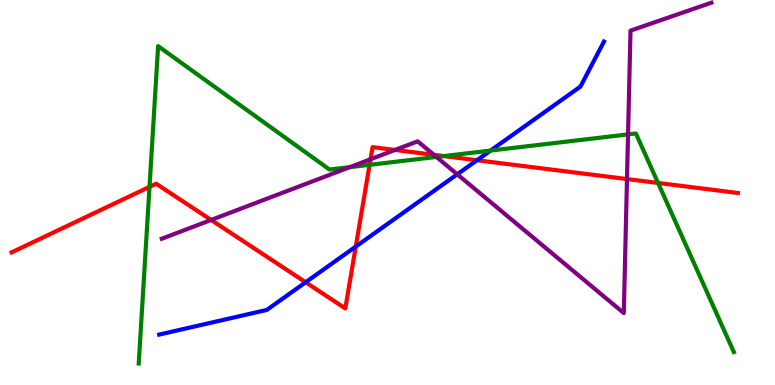[{'lines': ['blue', 'red'], 'intersections': [{'x': 3.94, 'y': 2.67}, {'x': 4.59, 'y': 3.6}, {'x': 6.15, 'y': 5.84}]}, {'lines': ['green', 'red'], 'intersections': [{'x': 1.93, 'y': 5.15}, {'x': 4.77, 'y': 5.72}, {'x': 5.73, 'y': 5.95}, {'x': 8.49, 'y': 5.25}]}, {'lines': ['purple', 'red'], 'intersections': [{'x': 2.72, 'y': 4.29}, {'x': 4.78, 'y': 5.86}, {'x': 5.1, 'y': 6.11}, {'x': 5.6, 'y': 5.98}, {'x': 8.09, 'y': 5.35}]}, {'lines': ['blue', 'green'], 'intersections': [{'x': 6.33, 'y': 6.09}]}, {'lines': ['blue', 'purple'], 'intersections': [{'x': 5.9, 'y': 5.47}]}, {'lines': ['green', 'purple'], 'intersections': [{'x': 4.51, 'y': 5.66}, {'x': 5.63, 'y': 5.92}, {'x': 8.1, 'y': 6.51}]}]